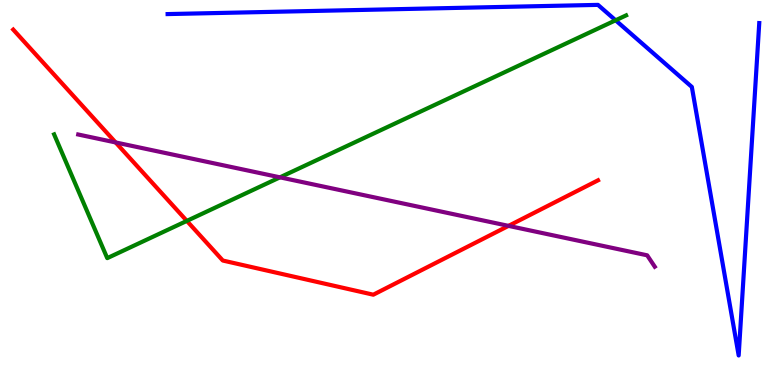[{'lines': ['blue', 'red'], 'intersections': []}, {'lines': ['green', 'red'], 'intersections': [{'x': 2.41, 'y': 4.26}]}, {'lines': ['purple', 'red'], 'intersections': [{'x': 1.49, 'y': 6.3}, {'x': 6.56, 'y': 4.13}]}, {'lines': ['blue', 'green'], 'intersections': [{'x': 7.94, 'y': 9.47}]}, {'lines': ['blue', 'purple'], 'intersections': []}, {'lines': ['green', 'purple'], 'intersections': [{'x': 3.61, 'y': 5.39}]}]